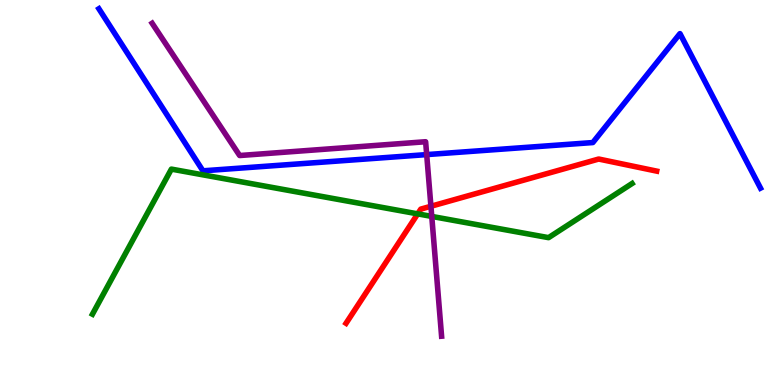[{'lines': ['blue', 'red'], 'intersections': []}, {'lines': ['green', 'red'], 'intersections': [{'x': 5.39, 'y': 4.45}]}, {'lines': ['purple', 'red'], 'intersections': [{'x': 5.56, 'y': 4.64}]}, {'lines': ['blue', 'green'], 'intersections': []}, {'lines': ['blue', 'purple'], 'intersections': [{'x': 5.51, 'y': 5.98}]}, {'lines': ['green', 'purple'], 'intersections': [{'x': 5.57, 'y': 4.38}]}]